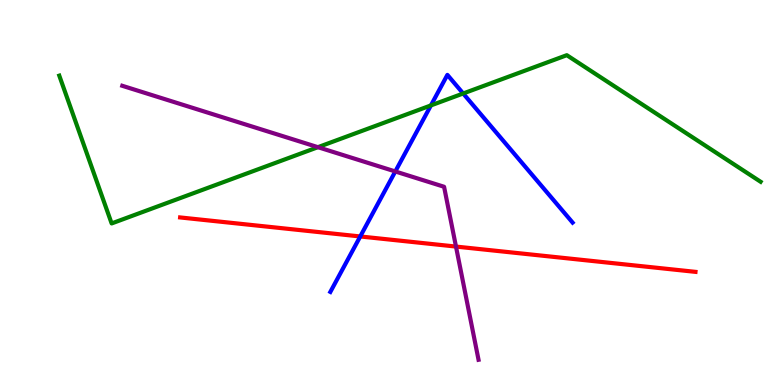[{'lines': ['blue', 'red'], 'intersections': [{'x': 4.65, 'y': 3.86}]}, {'lines': ['green', 'red'], 'intersections': []}, {'lines': ['purple', 'red'], 'intersections': [{'x': 5.88, 'y': 3.6}]}, {'lines': ['blue', 'green'], 'intersections': [{'x': 5.56, 'y': 7.26}, {'x': 5.98, 'y': 7.57}]}, {'lines': ['blue', 'purple'], 'intersections': [{'x': 5.1, 'y': 5.55}]}, {'lines': ['green', 'purple'], 'intersections': [{'x': 4.1, 'y': 6.18}]}]